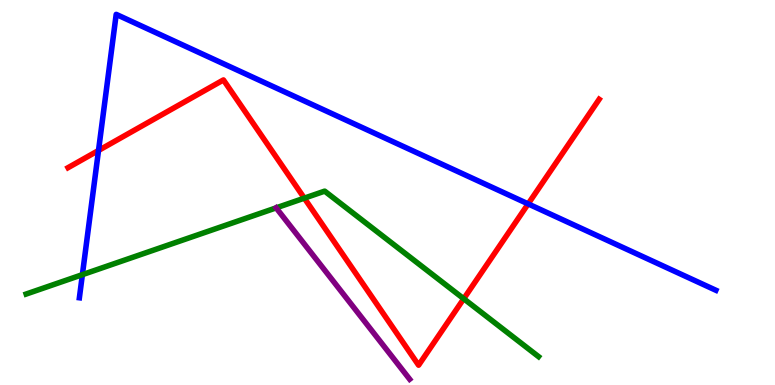[{'lines': ['blue', 'red'], 'intersections': [{'x': 1.27, 'y': 6.09}, {'x': 6.81, 'y': 4.7}]}, {'lines': ['green', 'red'], 'intersections': [{'x': 3.93, 'y': 4.85}, {'x': 5.98, 'y': 2.24}]}, {'lines': ['purple', 'red'], 'intersections': []}, {'lines': ['blue', 'green'], 'intersections': [{'x': 1.06, 'y': 2.87}]}, {'lines': ['blue', 'purple'], 'intersections': []}, {'lines': ['green', 'purple'], 'intersections': [{'x': 3.56, 'y': 4.6}]}]